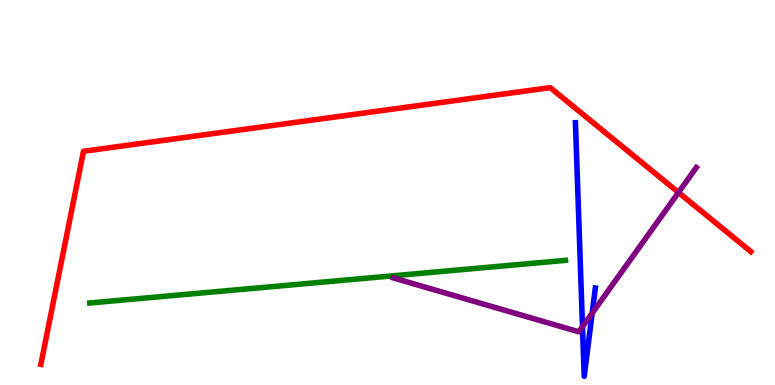[{'lines': ['blue', 'red'], 'intersections': []}, {'lines': ['green', 'red'], 'intersections': []}, {'lines': ['purple', 'red'], 'intersections': [{'x': 8.75, 'y': 5.0}]}, {'lines': ['blue', 'green'], 'intersections': []}, {'lines': ['blue', 'purple'], 'intersections': [{'x': 7.52, 'y': 1.51}, {'x': 7.64, 'y': 1.87}]}, {'lines': ['green', 'purple'], 'intersections': []}]